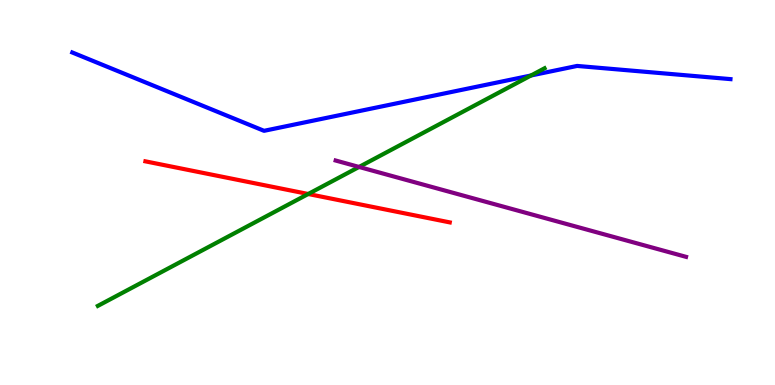[{'lines': ['blue', 'red'], 'intersections': []}, {'lines': ['green', 'red'], 'intersections': [{'x': 3.98, 'y': 4.96}]}, {'lines': ['purple', 'red'], 'intersections': []}, {'lines': ['blue', 'green'], 'intersections': [{'x': 6.85, 'y': 8.04}]}, {'lines': ['blue', 'purple'], 'intersections': []}, {'lines': ['green', 'purple'], 'intersections': [{'x': 4.63, 'y': 5.66}]}]